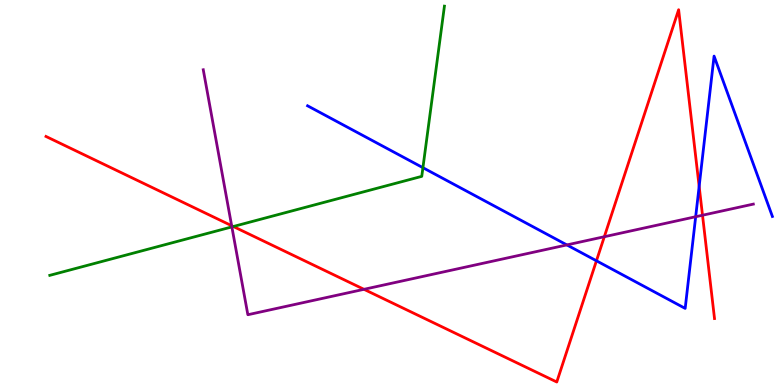[{'lines': ['blue', 'red'], 'intersections': [{'x': 7.7, 'y': 3.23}, {'x': 9.02, 'y': 5.16}]}, {'lines': ['green', 'red'], 'intersections': [{'x': 3.01, 'y': 4.12}]}, {'lines': ['purple', 'red'], 'intersections': [{'x': 2.99, 'y': 4.14}, {'x': 4.7, 'y': 2.49}, {'x': 7.8, 'y': 3.85}, {'x': 9.06, 'y': 4.41}]}, {'lines': ['blue', 'green'], 'intersections': [{'x': 5.46, 'y': 5.64}]}, {'lines': ['blue', 'purple'], 'intersections': [{'x': 7.31, 'y': 3.64}, {'x': 8.98, 'y': 4.37}]}, {'lines': ['green', 'purple'], 'intersections': [{'x': 2.99, 'y': 4.11}]}]